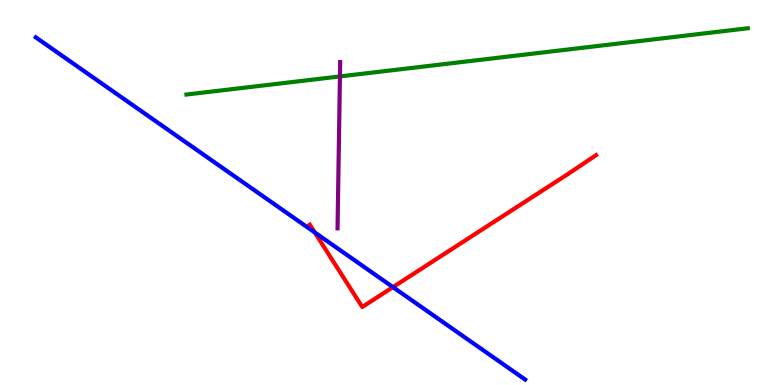[{'lines': ['blue', 'red'], 'intersections': [{'x': 4.06, 'y': 3.96}, {'x': 5.07, 'y': 2.54}]}, {'lines': ['green', 'red'], 'intersections': []}, {'lines': ['purple', 'red'], 'intersections': []}, {'lines': ['blue', 'green'], 'intersections': []}, {'lines': ['blue', 'purple'], 'intersections': []}, {'lines': ['green', 'purple'], 'intersections': [{'x': 4.39, 'y': 8.02}]}]